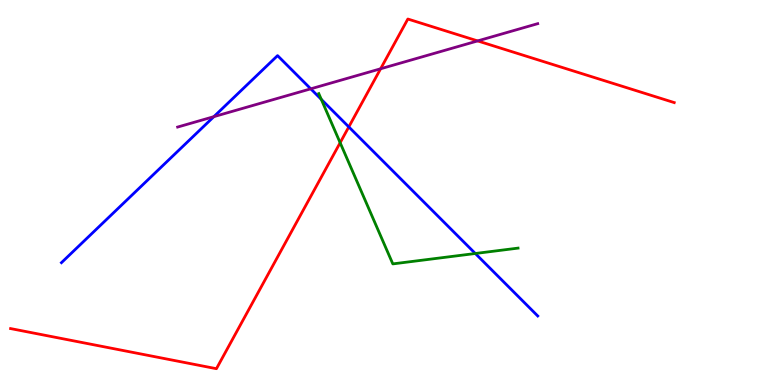[{'lines': ['blue', 'red'], 'intersections': [{'x': 4.5, 'y': 6.7}]}, {'lines': ['green', 'red'], 'intersections': [{'x': 4.39, 'y': 6.29}]}, {'lines': ['purple', 'red'], 'intersections': [{'x': 4.91, 'y': 8.21}, {'x': 6.16, 'y': 8.94}]}, {'lines': ['blue', 'green'], 'intersections': [{'x': 4.15, 'y': 7.42}, {'x': 6.13, 'y': 3.42}]}, {'lines': ['blue', 'purple'], 'intersections': [{'x': 2.76, 'y': 6.97}, {'x': 4.01, 'y': 7.69}]}, {'lines': ['green', 'purple'], 'intersections': []}]